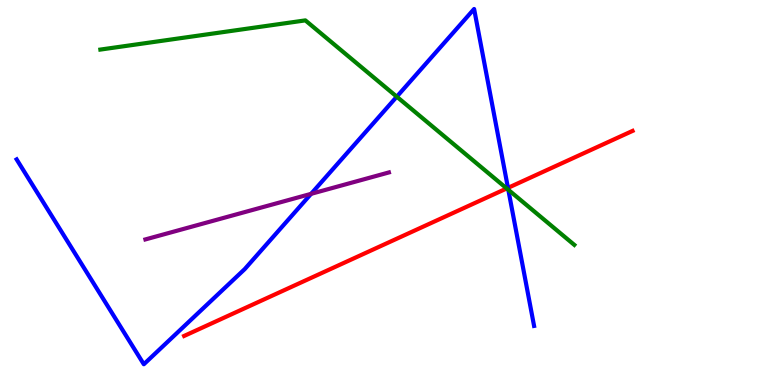[{'lines': ['blue', 'red'], 'intersections': [{'x': 6.55, 'y': 5.12}]}, {'lines': ['green', 'red'], 'intersections': [{'x': 6.54, 'y': 5.11}]}, {'lines': ['purple', 'red'], 'intersections': []}, {'lines': ['blue', 'green'], 'intersections': [{'x': 5.12, 'y': 7.49}, {'x': 6.56, 'y': 5.07}]}, {'lines': ['blue', 'purple'], 'intersections': [{'x': 4.01, 'y': 4.97}]}, {'lines': ['green', 'purple'], 'intersections': []}]